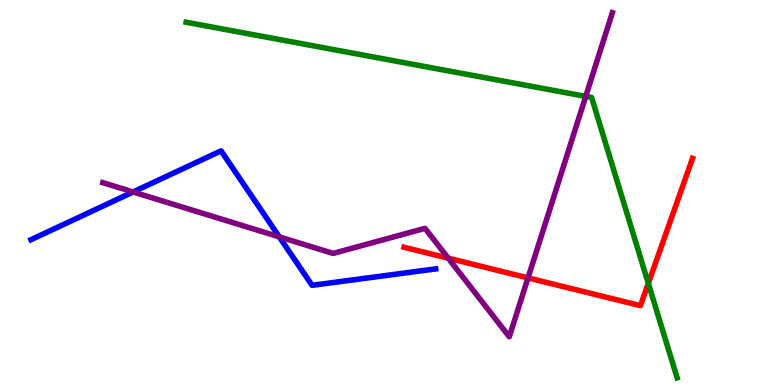[{'lines': ['blue', 'red'], 'intersections': []}, {'lines': ['green', 'red'], 'intersections': [{'x': 8.37, 'y': 2.64}]}, {'lines': ['purple', 'red'], 'intersections': [{'x': 5.78, 'y': 3.29}, {'x': 6.81, 'y': 2.78}]}, {'lines': ['blue', 'green'], 'intersections': []}, {'lines': ['blue', 'purple'], 'intersections': [{'x': 1.72, 'y': 5.01}, {'x': 3.6, 'y': 3.85}]}, {'lines': ['green', 'purple'], 'intersections': [{'x': 7.56, 'y': 7.5}]}]